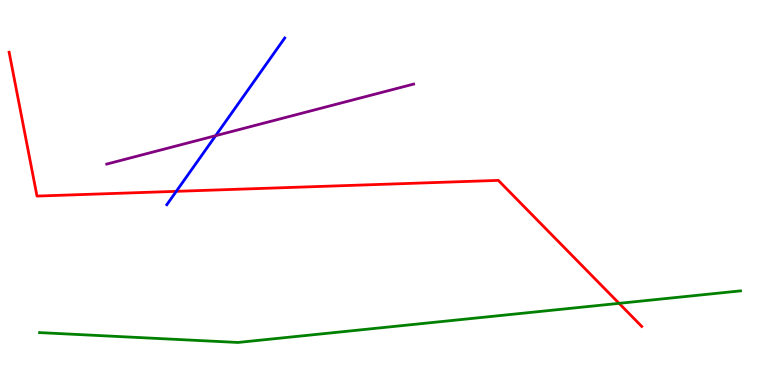[{'lines': ['blue', 'red'], 'intersections': [{'x': 2.27, 'y': 5.03}]}, {'lines': ['green', 'red'], 'intersections': [{'x': 7.99, 'y': 2.12}]}, {'lines': ['purple', 'red'], 'intersections': []}, {'lines': ['blue', 'green'], 'intersections': []}, {'lines': ['blue', 'purple'], 'intersections': [{'x': 2.78, 'y': 6.48}]}, {'lines': ['green', 'purple'], 'intersections': []}]